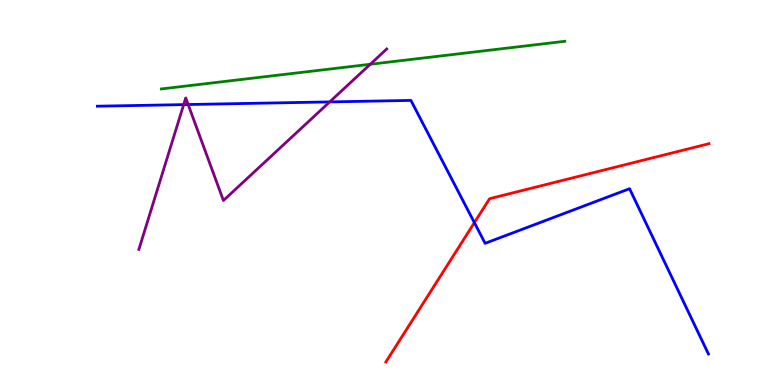[{'lines': ['blue', 'red'], 'intersections': [{'x': 6.12, 'y': 4.22}]}, {'lines': ['green', 'red'], 'intersections': []}, {'lines': ['purple', 'red'], 'intersections': []}, {'lines': ['blue', 'green'], 'intersections': []}, {'lines': ['blue', 'purple'], 'intersections': [{'x': 2.37, 'y': 7.28}, {'x': 2.43, 'y': 7.29}, {'x': 4.25, 'y': 7.35}]}, {'lines': ['green', 'purple'], 'intersections': [{'x': 4.78, 'y': 8.33}]}]